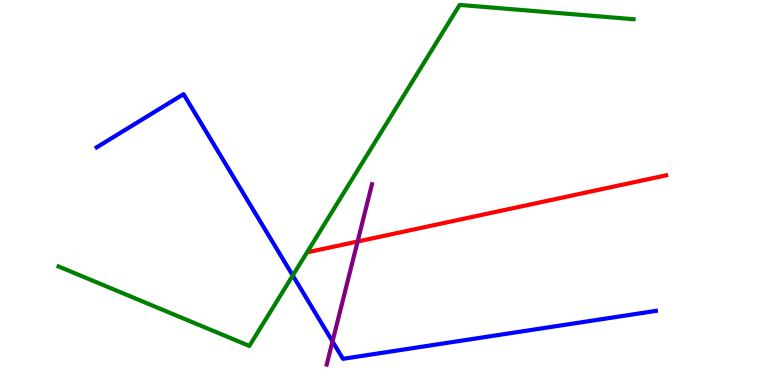[{'lines': ['blue', 'red'], 'intersections': []}, {'lines': ['green', 'red'], 'intersections': []}, {'lines': ['purple', 'red'], 'intersections': [{'x': 4.61, 'y': 3.73}]}, {'lines': ['blue', 'green'], 'intersections': [{'x': 3.78, 'y': 2.84}]}, {'lines': ['blue', 'purple'], 'intersections': [{'x': 4.29, 'y': 1.13}]}, {'lines': ['green', 'purple'], 'intersections': []}]